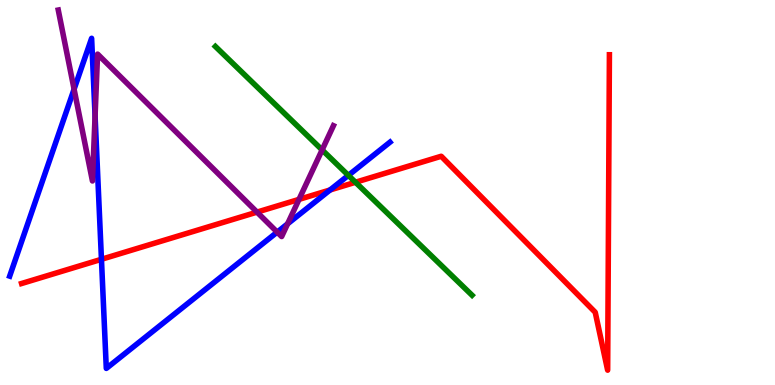[{'lines': ['blue', 'red'], 'intersections': [{'x': 1.31, 'y': 3.27}, {'x': 4.26, 'y': 5.07}]}, {'lines': ['green', 'red'], 'intersections': [{'x': 4.59, 'y': 5.27}]}, {'lines': ['purple', 'red'], 'intersections': [{'x': 3.32, 'y': 4.49}, {'x': 3.86, 'y': 4.82}]}, {'lines': ['blue', 'green'], 'intersections': [{'x': 4.5, 'y': 5.45}]}, {'lines': ['blue', 'purple'], 'intersections': [{'x': 0.956, 'y': 7.68}, {'x': 1.23, 'y': 6.99}, {'x': 3.58, 'y': 3.97}, {'x': 3.71, 'y': 4.19}]}, {'lines': ['green', 'purple'], 'intersections': [{'x': 4.16, 'y': 6.11}]}]